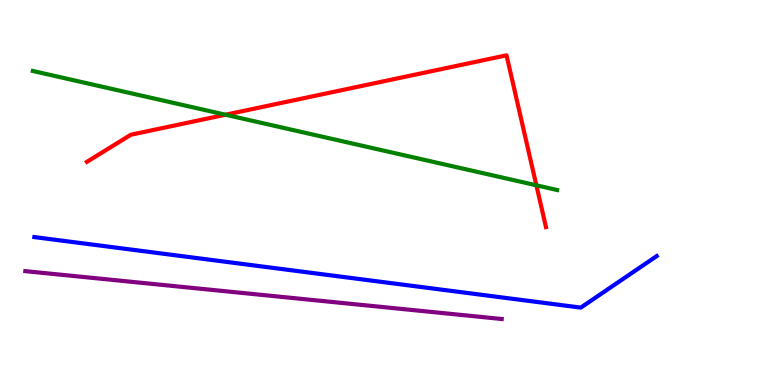[{'lines': ['blue', 'red'], 'intersections': []}, {'lines': ['green', 'red'], 'intersections': [{'x': 2.91, 'y': 7.02}, {'x': 6.92, 'y': 5.19}]}, {'lines': ['purple', 'red'], 'intersections': []}, {'lines': ['blue', 'green'], 'intersections': []}, {'lines': ['blue', 'purple'], 'intersections': []}, {'lines': ['green', 'purple'], 'intersections': []}]